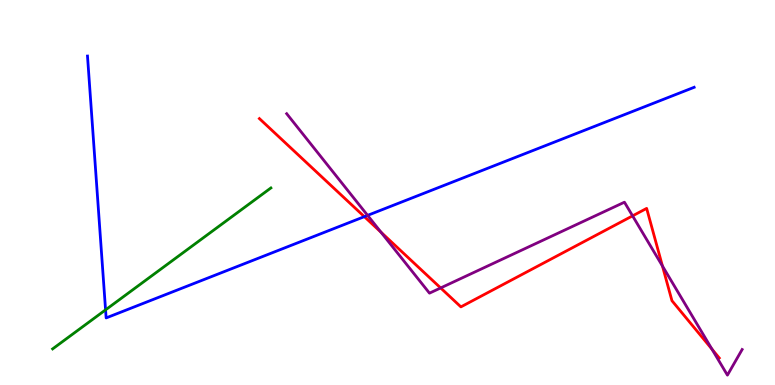[{'lines': ['blue', 'red'], 'intersections': [{'x': 4.7, 'y': 4.37}]}, {'lines': ['green', 'red'], 'intersections': []}, {'lines': ['purple', 'red'], 'intersections': [{'x': 4.92, 'y': 3.97}, {'x': 5.69, 'y': 2.52}, {'x': 8.16, 'y': 4.39}, {'x': 8.55, 'y': 3.09}, {'x': 9.19, 'y': 0.931}]}, {'lines': ['blue', 'green'], 'intersections': [{'x': 1.36, 'y': 1.95}]}, {'lines': ['blue', 'purple'], 'intersections': [{'x': 4.74, 'y': 4.41}]}, {'lines': ['green', 'purple'], 'intersections': []}]